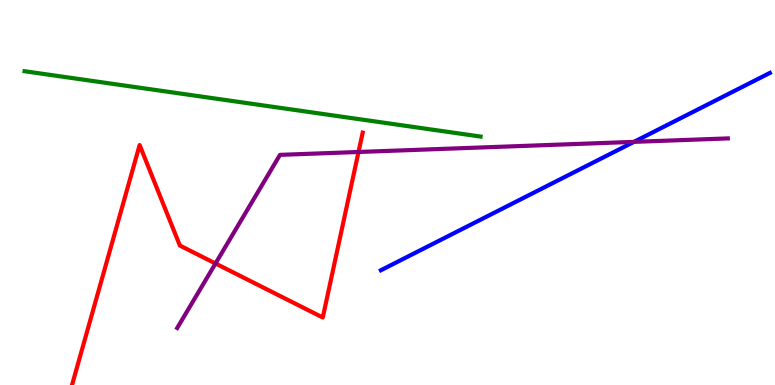[{'lines': ['blue', 'red'], 'intersections': []}, {'lines': ['green', 'red'], 'intersections': []}, {'lines': ['purple', 'red'], 'intersections': [{'x': 2.78, 'y': 3.16}, {'x': 4.63, 'y': 6.05}]}, {'lines': ['blue', 'green'], 'intersections': []}, {'lines': ['blue', 'purple'], 'intersections': [{'x': 8.18, 'y': 6.32}]}, {'lines': ['green', 'purple'], 'intersections': []}]